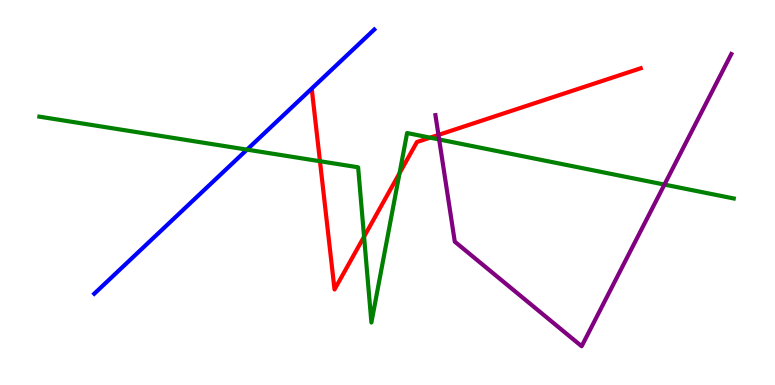[{'lines': ['blue', 'red'], 'intersections': []}, {'lines': ['green', 'red'], 'intersections': [{'x': 4.13, 'y': 5.81}, {'x': 4.7, 'y': 3.85}, {'x': 5.16, 'y': 5.5}, {'x': 5.55, 'y': 6.42}]}, {'lines': ['purple', 'red'], 'intersections': [{'x': 5.66, 'y': 6.5}]}, {'lines': ['blue', 'green'], 'intersections': [{'x': 3.19, 'y': 6.11}]}, {'lines': ['blue', 'purple'], 'intersections': []}, {'lines': ['green', 'purple'], 'intersections': [{'x': 5.67, 'y': 6.38}, {'x': 8.57, 'y': 5.21}]}]